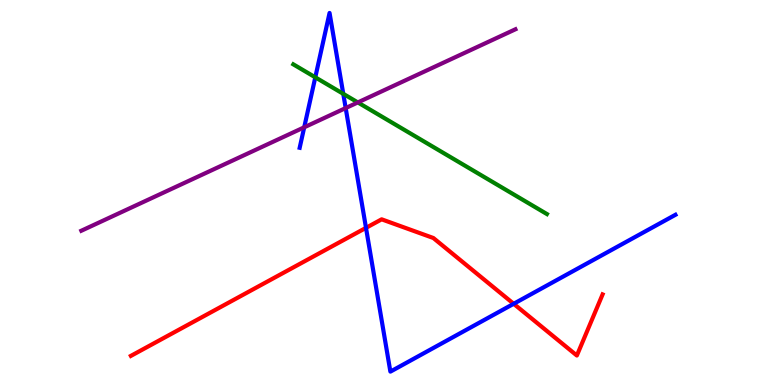[{'lines': ['blue', 'red'], 'intersections': [{'x': 4.72, 'y': 4.08}, {'x': 6.63, 'y': 2.11}]}, {'lines': ['green', 'red'], 'intersections': []}, {'lines': ['purple', 'red'], 'intersections': []}, {'lines': ['blue', 'green'], 'intersections': [{'x': 4.07, 'y': 7.99}, {'x': 4.43, 'y': 7.56}]}, {'lines': ['blue', 'purple'], 'intersections': [{'x': 3.93, 'y': 6.69}, {'x': 4.46, 'y': 7.19}]}, {'lines': ['green', 'purple'], 'intersections': [{'x': 4.62, 'y': 7.34}]}]